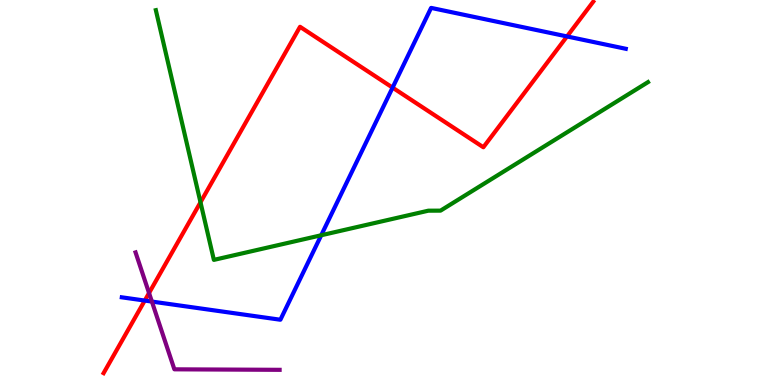[{'lines': ['blue', 'red'], 'intersections': [{'x': 1.87, 'y': 2.19}, {'x': 5.07, 'y': 7.72}, {'x': 7.32, 'y': 9.05}]}, {'lines': ['green', 'red'], 'intersections': [{'x': 2.59, 'y': 4.75}]}, {'lines': ['purple', 'red'], 'intersections': [{'x': 1.92, 'y': 2.39}]}, {'lines': ['blue', 'green'], 'intersections': [{'x': 4.14, 'y': 3.89}]}, {'lines': ['blue', 'purple'], 'intersections': [{'x': 1.96, 'y': 2.17}]}, {'lines': ['green', 'purple'], 'intersections': []}]